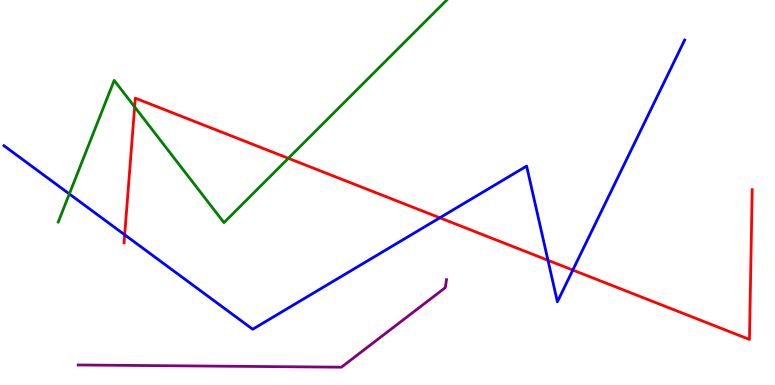[{'lines': ['blue', 'red'], 'intersections': [{'x': 1.61, 'y': 3.9}, {'x': 5.67, 'y': 4.34}, {'x': 7.07, 'y': 3.24}, {'x': 7.39, 'y': 2.99}]}, {'lines': ['green', 'red'], 'intersections': [{'x': 1.74, 'y': 7.22}, {'x': 3.72, 'y': 5.89}]}, {'lines': ['purple', 'red'], 'intersections': []}, {'lines': ['blue', 'green'], 'intersections': [{'x': 0.895, 'y': 4.96}]}, {'lines': ['blue', 'purple'], 'intersections': []}, {'lines': ['green', 'purple'], 'intersections': []}]